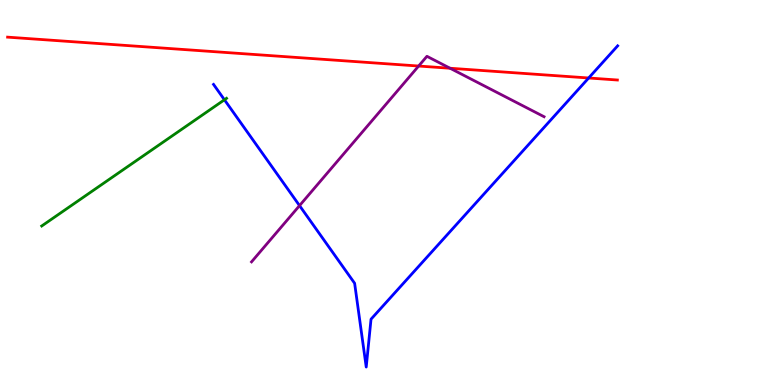[{'lines': ['blue', 'red'], 'intersections': [{'x': 7.6, 'y': 7.97}]}, {'lines': ['green', 'red'], 'intersections': []}, {'lines': ['purple', 'red'], 'intersections': [{'x': 5.4, 'y': 8.28}, {'x': 5.81, 'y': 8.23}]}, {'lines': ['blue', 'green'], 'intersections': [{'x': 2.9, 'y': 7.41}]}, {'lines': ['blue', 'purple'], 'intersections': [{'x': 3.86, 'y': 4.66}]}, {'lines': ['green', 'purple'], 'intersections': []}]